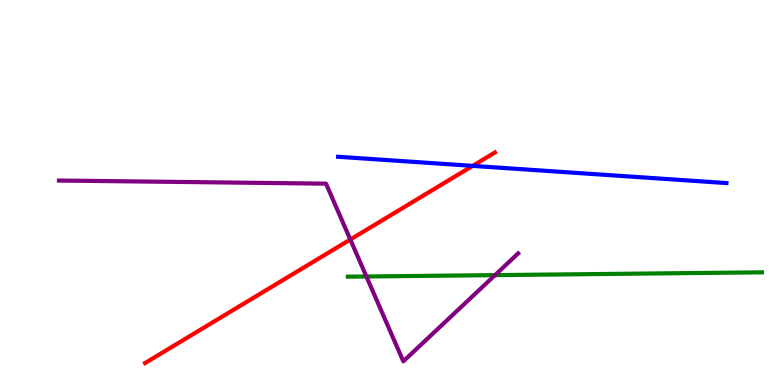[{'lines': ['blue', 'red'], 'intersections': [{'x': 6.1, 'y': 5.69}]}, {'lines': ['green', 'red'], 'intersections': []}, {'lines': ['purple', 'red'], 'intersections': [{'x': 4.52, 'y': 3.78}]}, {'lines': ['blue', 'green'], 'intersections': []}, {'lines': ['blue', 'purple'], 'intersections': []}, {'lines': ['green', 'purple'], 'intersections': [{'x': 4.73, 'y': 2.82}, {'x': 6.39, 'y': 2.85}]}]